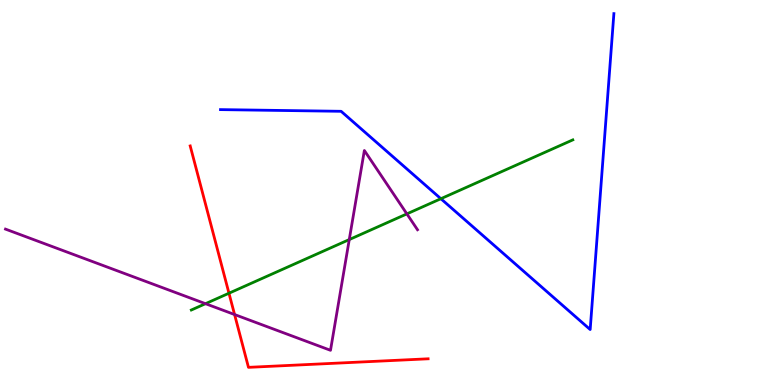[{'lines': ['blue', 'red'], 'intersections': []}, {'lines': ['green', 'red'], 'intersections': [{'x': 2.95, 'y': 2.38}]}, {'lines': ['purple', 'red'], 'intersections': [{'x': 3.03, 'y': 1.83}]}, {'lines': ['blue', 'green'], 'intersections': [{'x': 5.69, 'y': 4.84}]}, {'lines': ['blue', 'purple'], 'intersections': []}, {'lines': ['green', 'purple'], 'intersections': [{'x': 2.65, 'y': 2.11}, {'x': 4.51, 'y': 3.78}, {'x': 5.25, 'y': 4.44}]}]